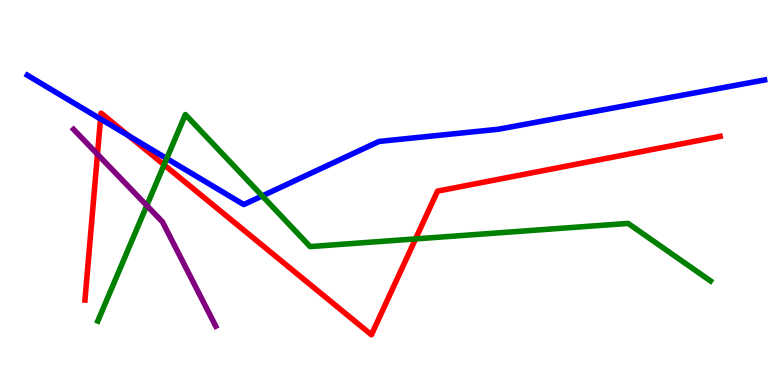[{'lines': ['blue', 'red'], 'intersections': [{'x': 1.3, 'y': 6.91}, {'x': 1.66, 'y': 6.47}]}, {'lines': ['green', 'red'], 'intersections': [{'x': 2.12, 'y': 5.72}, {'x': 5.36, 'y': 3.79}]}, {'lines': ['purple', 'red'], 'intersections': [{'x': 1.26, 'y': 5.99}]}, {'lines': ['blue', 'green'], 'intersections': [{'x': 2.15, 'y': 5.88}, {'x': 3.38, 'y': 4.91}]}, {'lines': ['blue', 'purple'], 'intersections': []}, {'lines': ['green', 'purple'], 'intersections': [{'x': 1.89, 'y': 4.66}]}]